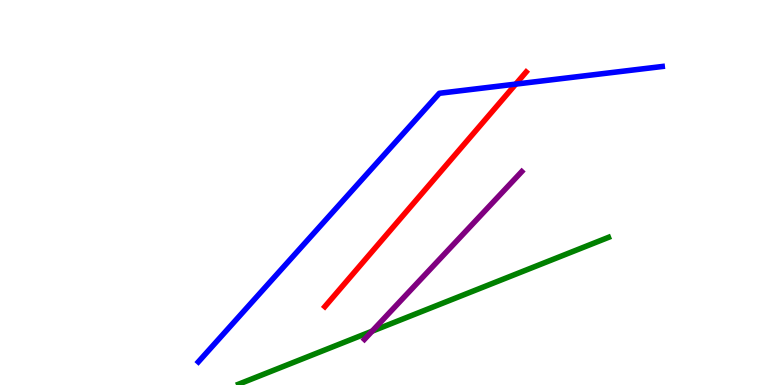[{'lines': ['blue', 'red'], 'intersections': [{'x': 6.65, 'y': 7.82}]}, {'lines': ['green', 'red'], 'intersections': []}, {'lines': ['purple', 'red'], 'intersections': []}, {'lines': ['blue', 'green'], 'intersections': []}, {'lines': ['blue', 'purple'], 'intersections': []}, {'lines': ['green', 'purple'], 'intersections': [{'x': 4.8, 'y': 1.4}]}]